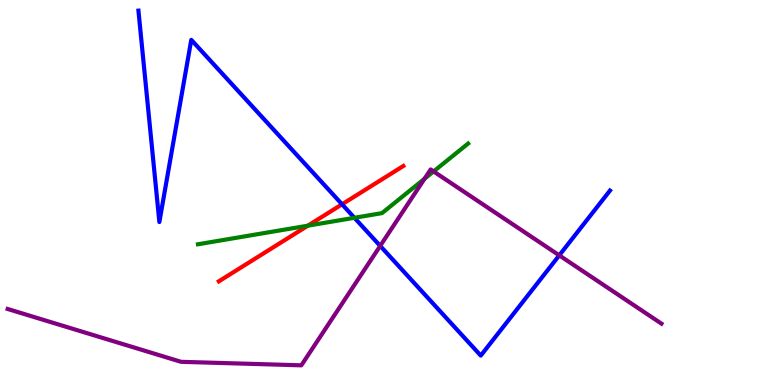[{'lines': ['blue', 'red'], 'intersections': [{'x': 4.41, 'y': 4.69}]}, {'lines': ['green', 'red'], 'intersections': [{'x': 3.97, 'y': 4.14}]}, {'lines': ['purple', 'red'], 'intersections': []}, {'lines': ['blue', 'green'], 'intersections': [{'x': 4.57, 'y': 4.34}]}, {'lines': ['blue', 'purple'], 'intersections': [{'x': 4.91, 'y': 3.61}, {'x': 7.22, 'y': 3.37}]}, {'lines': ['green', 'purple'], 'intersections': [{'x': 5.48, 'y': 5.36}, {'x': 5.59, 'y': 5.55}]}]